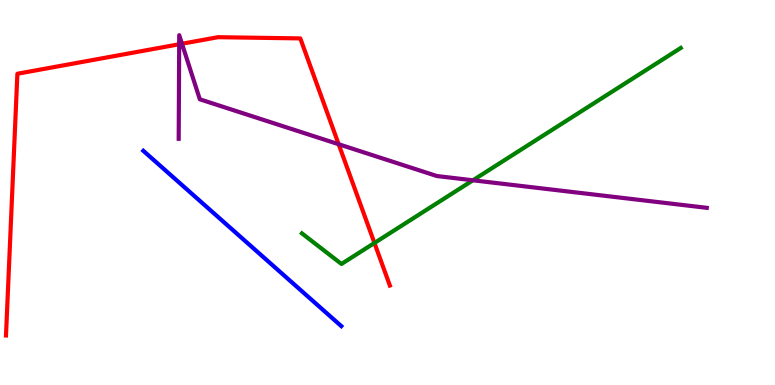[{'lines': ['blue', 'red'], 'intersections': []}, {'lines': ['green', 'red'], 'intersections': [{'x': 4.83, 'y': 3.69}]}, {'lines': ['purple', 'red'], 'intersections': [{'x': 2.31, 'y': 8.85}, {'x': 2.35, 'y': 8.86}, {'x': 4.37, 'y': 6.25}]}, {'lines': ['blue', 'green'], 'intersections': []}, {'lines': ['blue', 'purple'], 'intersections': []}, {'lines': ['green', 'purple'], 'intersections': [{'x': 6.1, 'y': 5.32}]}]